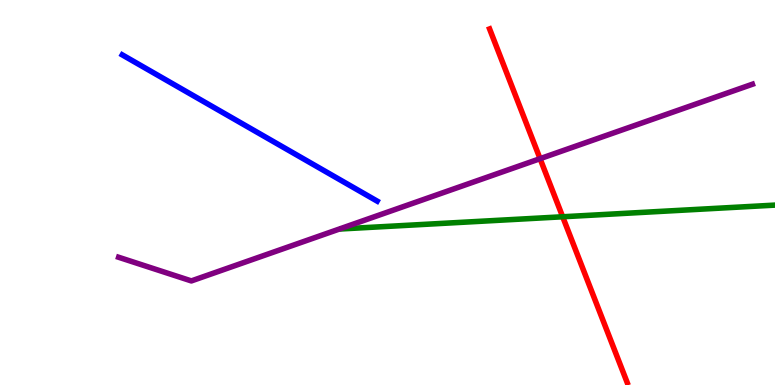[{'lines': ['blue', 'red'], 'intersections': []}, {'lines': ['green', 'red'], 'intersections': [{'x': 7.26, 'y': 4.37}]}, {'lines': ['purple', 'red'], 'intersections': [{'x': 6.97, 'y': 5.88}]}, {'lines': ['blue', 'green'], 'intersections': []}, {'lines': ['blue', 'purple'], 'intersections': []}, {'lines': ['green', 'purple'], 'intersections': []}]